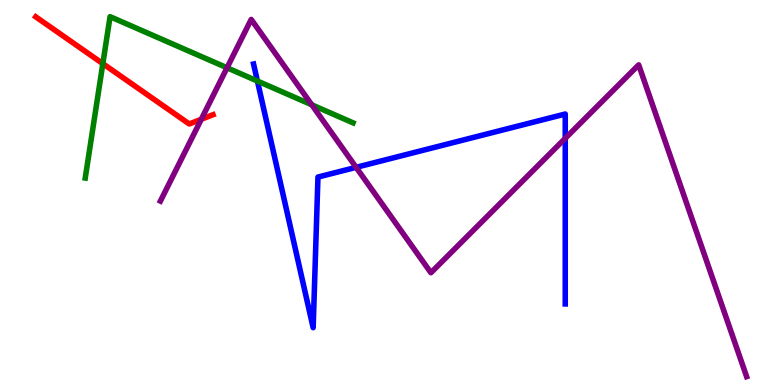[{'lines': ['blue', 'red'], 'intersections': []}, {'lines': ['green', 'red'], 'intersections': [{'x': 1.33, 'y': 8.35}]}, {'lines': ['purple', 'red'], 'intersections': [{'x': 2.6, 'y': 6.9}]}, {'lines': ['blue', 'green'], 'intersections': [{'x': 3.32, 'y': 7.89}]}, {'lines': ['blue', 'purple'], 'intersections': [{'x': 4.6, 'y': 5.65}, {'x': 7.29, 'y': 6.41}]}, {'lines': ['green', 'purple'], 'intersections': [{'x': 2.93, 'y': 8.24}, {'x': 4.02, 'y': 7.28}]}]